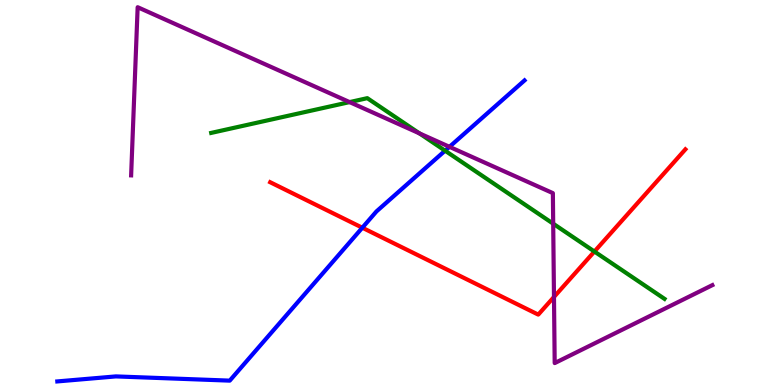[{'lines': ['blue', 'red'], 'intersections': [{'x': 4.68, 'y': 4.09}]}, {'lines': ['green', 'red'], 'intersections': [{'x': 7.67, 'y': 3.47}]}, {'lines': ['purple', 'red'], 'intersections': [{'x': 7.15, 'y': 2.29}]}, {'lines': ['blue', 'green'], 'intersections': [{'x': 5.74, 'y': 6.09}]}, {'lines': ['blue', 'purple'], 'intersections': [{'x': 5.8, 'y': 6.19}]}, {'lines': ['green', 'purple'], 'intersections': [{'x': 4.51, 'y': 7.35}, {'x': 5.41, 'y': 6.54}, {'x': 7.14, 'y': 4.19}]}]